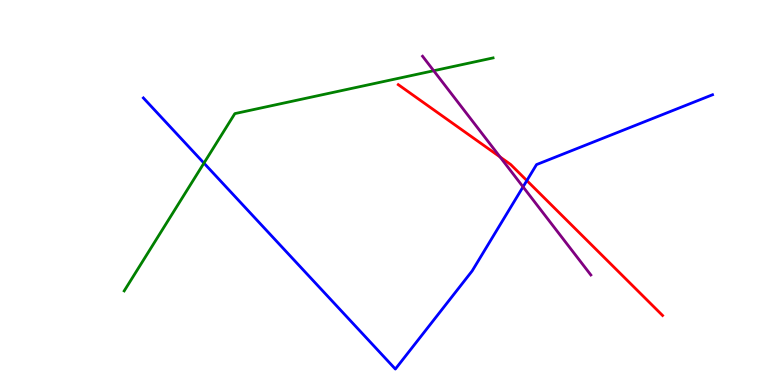[{'lines': ['blue', 'red'], 'intersections': [{'x': 6.8, 'y': 5.31}]}, {'lines': ['green', 'red'], 'intersections': []}, {'lines': ['purple', 'red'], 'intersections': [{'x': 6.45, 'y': 5.92}]}, {'lines': ['blue', 'green'], 'intersections': [{'x': 2.63, 'y': 5.76}]}, {'lines': ['blue', 'purple'], 'intersections': [{'x': 6.75, 'y': 5.15}]}, {'lines': ['green', 'purple'], 'intersections': [{'x': 5.6, 'y': 8.16}]}]